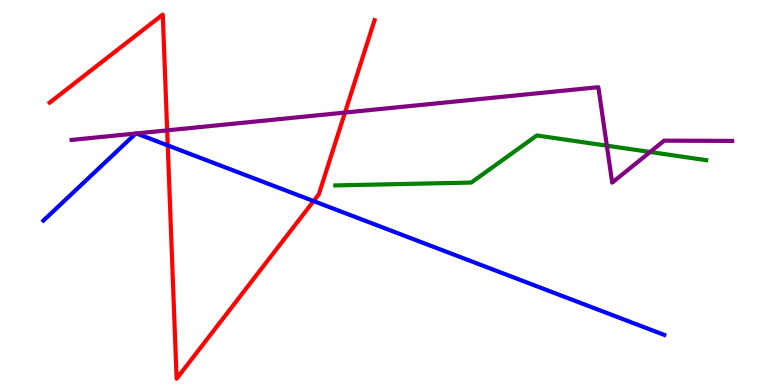[{'lines': ['blue', 'red'], 'intersections': [{'x': 2.16, 'y': 6.22}, {'x': 4.05, 'y': 4.78}]}, {'lines': ['green', 'red'], 'intersections': []}, {'lines': ['purple', 'red'], 'intersections': [{'x': 2.16, 'y': 6.61}, {'x': 4.45, 'y': 7.08}]}, {'lines': ['blue', 'green'], 'intersections': []}, {'lines': ['blue', 'purple'], 'intersections': [{'x': 1.75, 'y': 6.53}, {'x': 1.76, 'y': 6.53}]}, {'lines': ['green', 'purple'], 'intersections': [{'x': 7.83, 'y': 6.22}, {'x': 8.39, 'y': 6.05}]}]